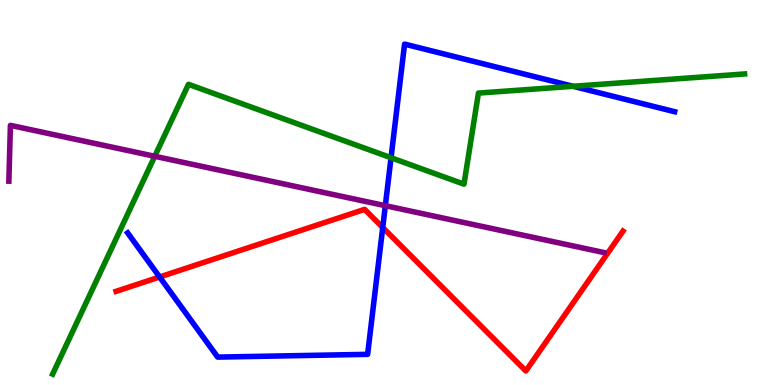[{'lines': ['blue', 'red'], 'intersections': [{'x': 2.06, 'y': 2.81}, {'x': 4.94, 'y': 4.09}]}, {'lines': ['green', 'red'], 'intersections': []}, {'lines': ['purple', 'red'], 'intersections': []}, {'lines': ['blue', 'green'], 'intersections': [{'x': 5.05, 'y': 5.9}, {'x': 7.39, 'y': 7.76}]}, {'lines': ['blue', 'purple'], 'intersections': [{'x': 4.97, 'y': 4.66}]}, {'lines': ['green', 'purple'], 'intersections': [{'x': 2.0, 'y': 5.94}]}]